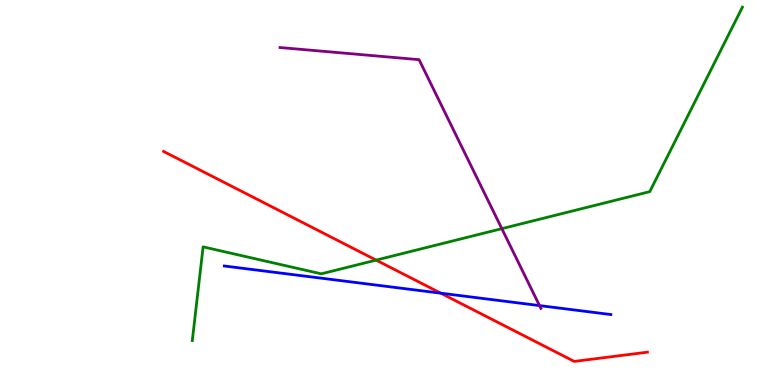[{'lines': ['blue', 'red'], 'intersections': [{'x': 5.69, 'y': 2.38}]}, {'lines': ['green', 'red'], 'intersections': [{'x': 4.85, 'y': 3.24}]}, {'lines': ['purple', 'red'], 'intersections': []}, {'lines': ['blue', 'green'], 'intersections': []}, {'lines': ['blue', 'purple'], 'intersections': [{'x': 6.96, 'y': 2.06}]}, {'lines': ['green', 'purple'], 'intersections': [{'x': 6.48, 'y': 4.06}]}]